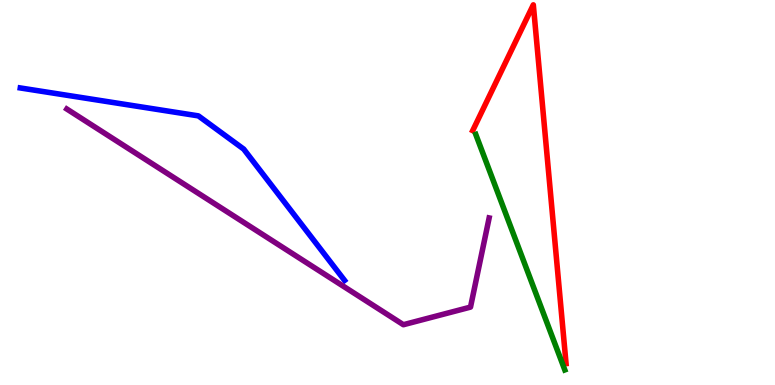[{'lines': ['blue', 'red'], 'intersections': []}, {'lines': ['green', 'red'], 'intersections': []}, {'lines': ['purple', 'red'], 'intersections': []}, {'lines': ['blue', 'green'], 'intersections': []}, {'lines': ['blue', 'purple'], 'intersections': []}, {'lines': ['green', 'purple'], 'intersections': []}]